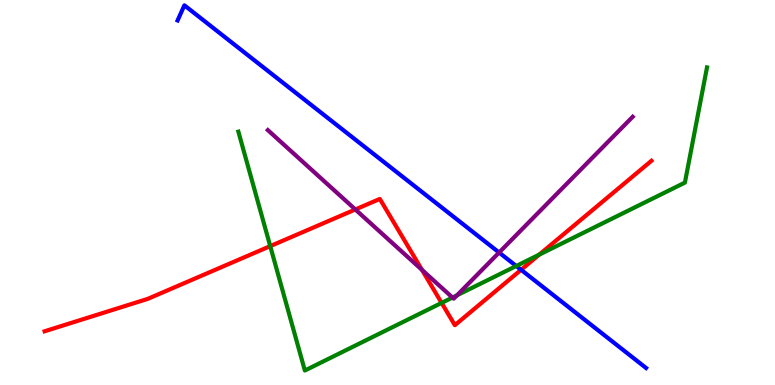[{'lines': ['blue', 'red'], 'intersections': [{'x': 6.72, 'y': 2.99}]}, {'lines': ['green', 'red'], 'intersections': [{'x': 3.49, 'y': 3.61}, {'x': 5.7, 'y': 2.13}, {'x': 6.96, 'y': 3.39}]}, {'lines': ['purple', 'red'], 'intersections': [{'x': 4.59, 'y': 4.56}, {'x': 5.45, 'y': 2.99}]}, {'lines': ['blue', 'green'], 'intersections': [{'x': 6.66, 'y': 3.09}]}, {'lines': ['blue', 'purple'], 'intersections': [{'x': 6.44, 'y': 3.44}]}, {'lines': ['green', 'purple'], 'intersections': [{'x': 5.84, 'y': 2.27}, {'x': 5.9, 'y': 2.33}]}]